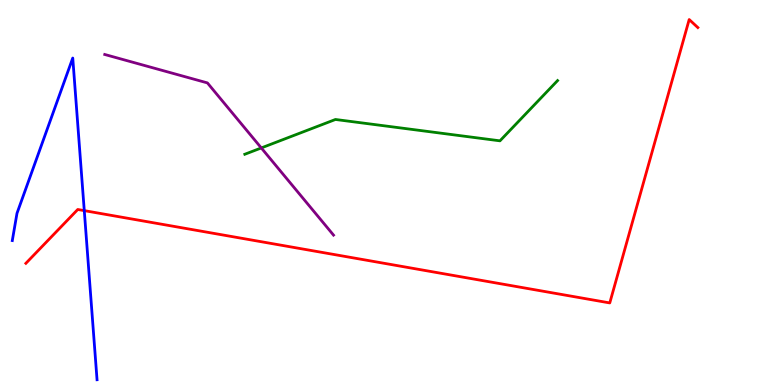[{'lines': ['blue', 'red'], 'intersections': [{'x': 1.09, 'y': 4.53}]}, {'lines': ['green', 'red'], 'intersections': []}, {'lines': ['purple', 'red'], 'intersections': []}, {'lines': ['blue', 'green'], 'intersections': []}, {'lines': ['blue', 'purple'], 'intersections': []}, {'lines': ['green', 'purple'], 'intersections': [{'x': 3.37, 'y': 6.16}]}]